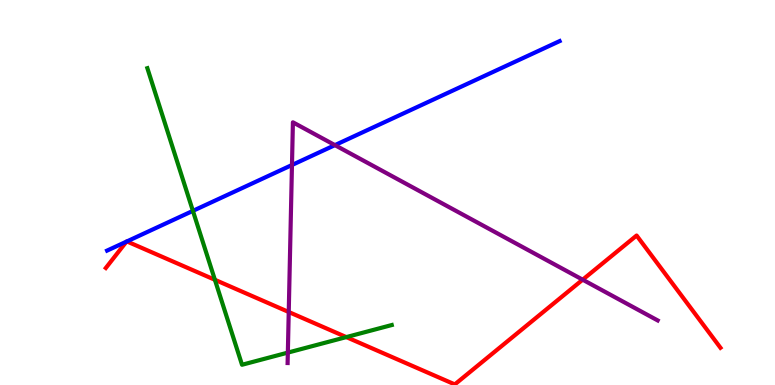[{'lines': ['blue', 'red'], 'intersections': [{'x': 1.63, 'y': 3.72}, {'x': 1.64, 'y': 3.73}]}, {'lines': ['green', 'red'], 'intersections': [{'x': 2.77, 'y': 2.73}, {'x': 4.47, 'y': 1.24}]}, {'lines': ['purple', 'red'], 'intersections': [{'x': 3.73, 'y': 1.9}, {'x': 7.52, 'y': 2.74}]}, {'lines': ['blue', 'green'], 'intersections': [{'x': 2.49, 'y': 4.52}]}, {'lines': ['blue', 'purple'], 'intersections': [{'x': 3.77, 'y': 5.71}, {'x': 4.32, 'y': 6.23}]}, {'lines': ['green', 'purple'], 'intersections': [{'x': 3.71, 'y': 0.841}]}]